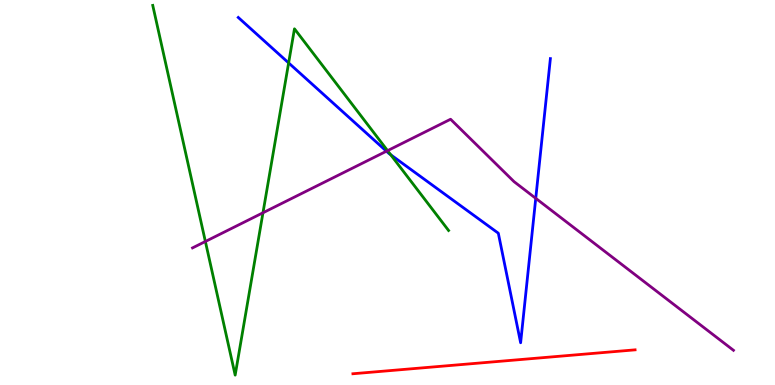[{'lines': ['blue', 'red'], 'intersections': []}, {'lines': ['green', 'red'], 'intersections': []}, {'lines': ['purple', 'red'], 'intersections': []}, {'lines': ['blue', 'green'], 'intersections': [{'x': 3.72, 'y': 8.37}, {'x': 5.04, 'y': 5.98}]}, {'lines': ['blue', 'purple'], 'intersections': [{'x': 4.99, 'y': 6.07}, {'x': 6.91, 'y': 4.85}]}, {'lines': ['green', 'purple'], 'intersections': [{'x': 2.65, 'y': 3.73}, {'x': 3.39, 'y': 4.47}, {'x': 5.0, 'y': 6.09}]}]